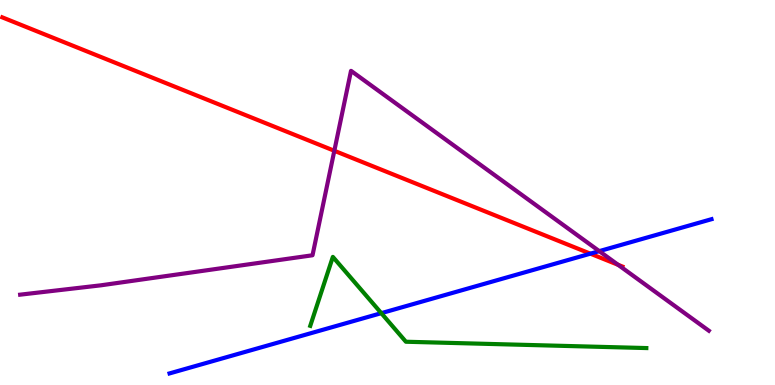[{'lines': ['blue', 'red'], 'intersections': [{'x': 7.62, 'y': 3.41}]}, {'lines': ['green', 'red'], 'intersections': []}, {'lines': ['purple', 'red'], 'intersections': [{'x': 4.31, 'y': 6.08}, {'x': 7.98, 'y': 3.12}]}, {'lines': ['blue', 'green'], 'intersections': [{'x': 4.92, 'y': 1.87}]}, {'lines': ['blue', 'purple'], 'intersections': [{'x': 7.73, 'y': 3.48}]}, {'lines': ['green', 'purple'], 'intersections': []}]